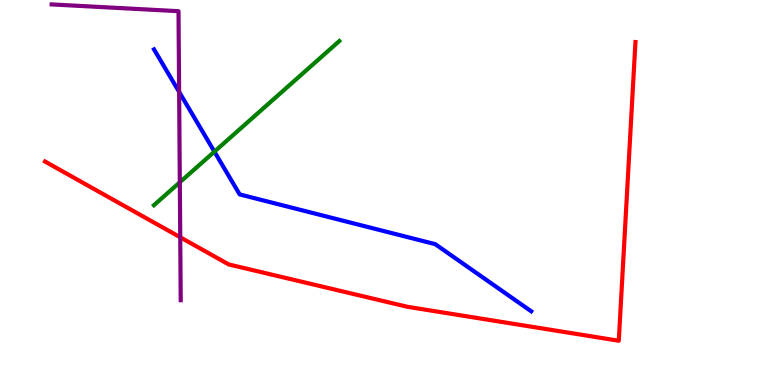[{'lines': ['blue', 'red'], 'intersections': []}, {'lines': ['green', 'red'], 'intersections': []}, {'lines': ['purple', 'red'], 'intersections': [{'x': 2.33, 'y': 3.84}]}, {'lines': ['blue', 'green'], 'intersections': [{'x': 2.77, 'y': 6.06}]}, {'lines': ['blue', 'purple'], 'intersections': [{'x': 2.31, 'y': 7.61}]}, {'lines': ['green', 'purple'], 'intersections': [{'x': 2.32, 'y': 5.27}]}]